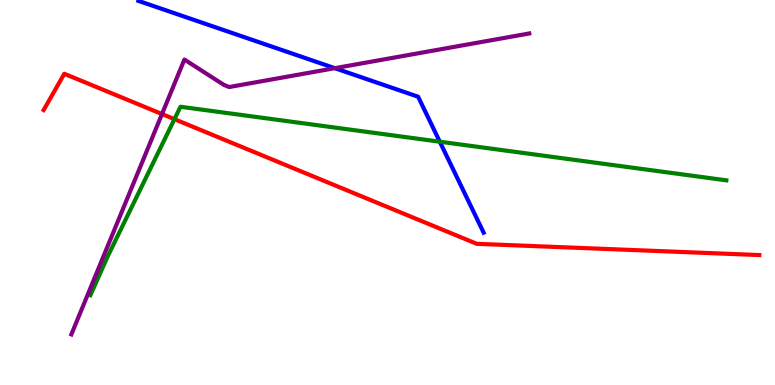[{'lines': ['blue', 'red'], 'intersections': []}, {'lines': ['green', 'red'], 'intersections': [{'x': 2.25, 'y': 6.9}]}, {'lines': ['purple', 'red'], 'intersections': [{'x': 2.09, 'y': 7.04}]}, {'lines': ['blue', 'green'], 'intersections': [{'x': 5.67, 'y': 6.32}]}, {'lines': ['blue', 'purple'], 'intersections': [{'x': 4.32, 'y': 8.23}]}, {'lines': ['green', 'purple'], 'intersections': []}]